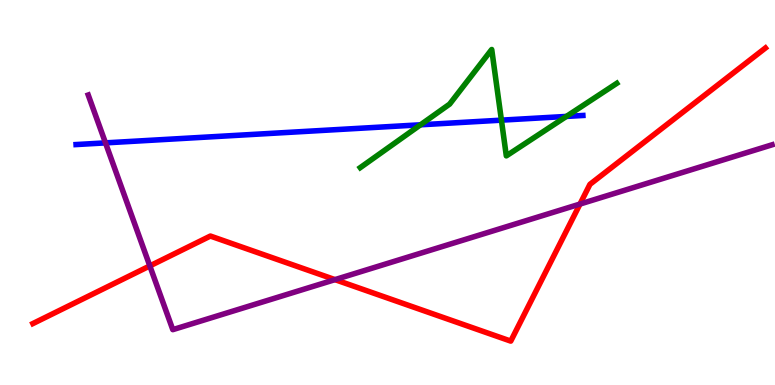[{'lines': ['blue', 'red'], 'intersections': []}, {'lines': ['green', 'red'], 'intersections': []}, {'lines': ['purple', 'red'], 'intersections': [{'x': 1.93, 'y': 3.09}, {'x': 4.32, 'y': 2.74}, {'x': 7.48, 'y': 4.7}]}, {'lines': ['blue', 'green'], 'intersections': [{'x': 5.43, 'y': 6.76}, {'x': 6.47, 'y': 6.88}, {'x': 7.31, 'y': 6.98}]}, {'lines': ['blue', 'purple'], 'intersections': [{'x': 1.36, 'y': 6.29}]}, {'lines': ['green', 'purple'], 'intersections': []}]